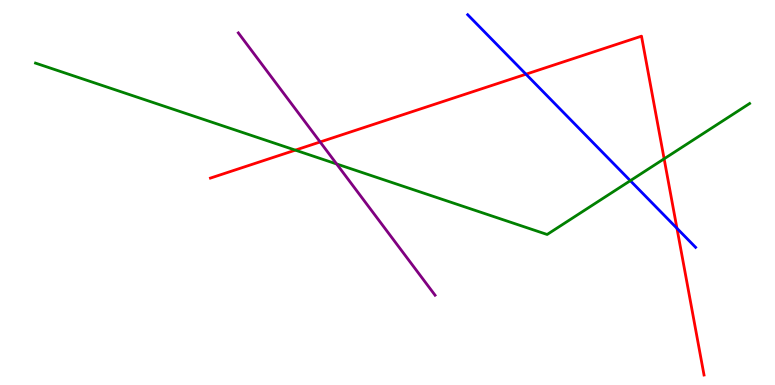[{'lines': ['blue', 'red'], 'intersections': [{'x': 6.79, 'y': 8.07}, {'x': 8.73, 'y': 4.07}]}, {'lines': ['green', 'red'], 'intersections': [{'x': 3.81, 'y': 6.1}, {'x': 8.57, 'y': 5.88}]}, {'lines': ['purple', 'red'], 'intersections': [{'x': 4.13, 'y': 6.31}]}, {'lines': ['blue', 'green'], 'intersections': [{'x': 8.13, 'y': 5.31}]}, {'lines': ['blue', 'purple'], 'intersections': []}, {'lines': ['green', 'purple'], 'intersections': [{'x': 4.34, 'y': 5.74}]}]